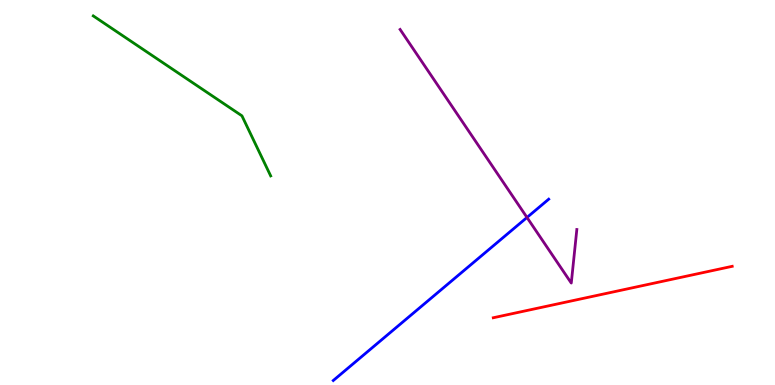[{'lines': ['blue', 'red'], 'intersections': []}, {'lines': ['green', 'red'], 'intersections': []}, {'lines': ['purple', 'red'], 'intersections': []}, {'lines': ['blue', 'green'], 'intersections': []}, {'lines': ['blue', 'purple'], 'intersections': [{'x': 6.8, 'y': 4.35}]}, {'lines': ['green', 'purple'], 'intersections': []}]